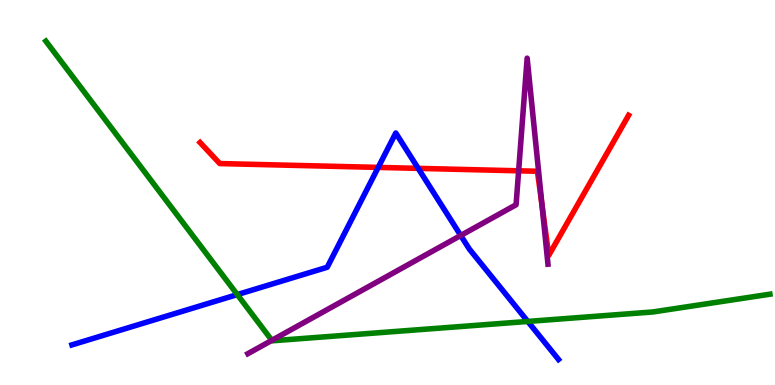[{'lines': ['blue', 'red'], 'intersections': [{'x': 4.88, 'y': 5.65}, {'x': 5.4, 'y': 5.63}]}, {'lines': ['green', 'red'], 'intersections': []}, {'lines': ['purple', 'red'], 'intersections': [{'x': 6.69, 'y': 5.56}, {'x': 6.99, 'y': 4.66}]}, {'lines': ['blue', 'green'], 'intersections': [{'x': 3.06, 'y': 2.35}, {'x': 6.81, 'y': 1.65}]}, {'lines': ['blue', 'purple'], 'intersections': [{'x': 5.94, 'y': 3.88}]}, {'lines': ['green', 'purple'], 'intersections': [{'x': 3.51, 'y': 1.16}]}]